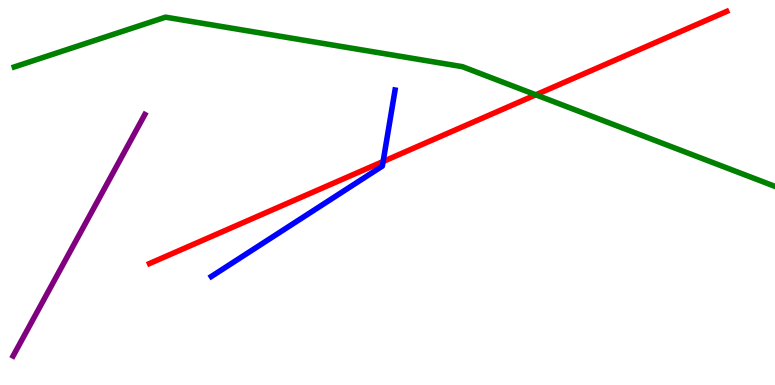[{'lines': ['blue', 'red'], 'intersections': [{'x': 4.94, 'y': 5.81}]}, {'lines': ['green', 'red'], 'intersections': [{'x': 6.91, 'y': 7.54}]}, {'lines': ['purple', 'red'], 'intersections': []}, {'lines': ['blue', 'green'], 'intersections': []}, {'lines': ['blue', 'purple'], 'intersections': []}, {'lines': ['green', 'purple'], 'intersections': []}]